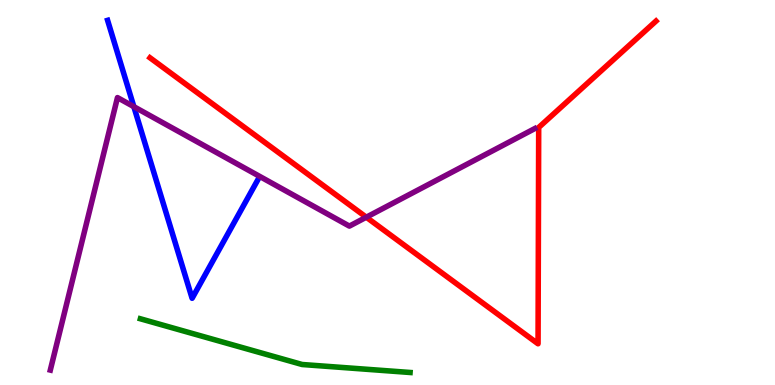[{'lines': ['blue', 'red'], 'intersections': []}, {'lines': ['green', 'red'], 'intersections': []}, {'lines': ['purple', 'red'], 'intersections': [{'x': 4.73, 'y': 4.36}]}, {'lines': ['blue', 'green'], 'intersections': []}, {'lines': ['blue', 'purple'], 'intersections': [{'x': 1.73, 'y': 7.23}]}, {'lines': ['green', 'purple'], 'intersections': []}]